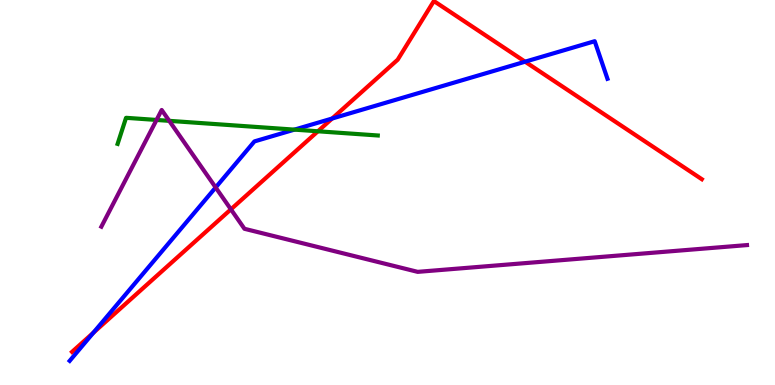[{'lines': ['blue', 'red'], 'intersections': [{'x': 1.2, 'y': 1.36}, {'x': 4.29, 'y': 6.92}, {'x': 6.78, 'y': 8.4}]}, {'lines': ['green', 'red'], 'intersections': [{'x': 4.1, 'y': 6.59}]}, {'lines': ['purple', 'red'], 'intersections': [{'x': 2.98, 'y': 4.56}]}, {'lines': ['blue', 'green'], 'intersections': [{'x': 3.8, 'y': 6.63}]}, {'lines': ['blue', 'purple'], 'intersections': [{'x': 2.78, 'y': 5.13}]}, {'lines': ['green', 'purple'], 'intersections': [{'x': 2.02, 'y': 6.88}, {'x': 2.18, 'y': 6.86}]}]